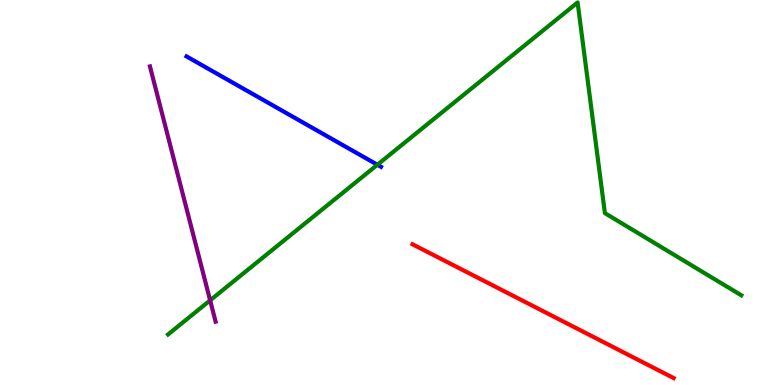[{'lines': ['blue', 'red'], 'intersections': []}, {'lines': ['green', 'red'], 'intersections': []}, {'lines': ['purple', 'red'], 'intersections': []}, {'lines': ['blue', 'green'], 'intersections': [{'x': 4.87, 'y': 5.72}]}, {'lines': ['blue', 'purple'], 'intersections': []}, {'lines': ['green', 'purple'], 'intersections': [{'x': 2.71, 'y': 2.2}]}]